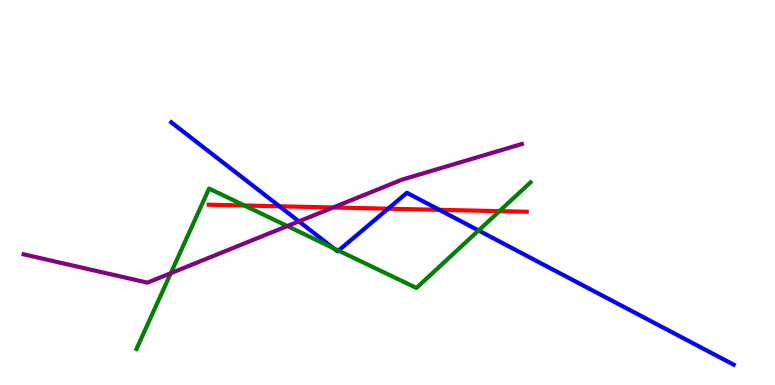[{'lines': ['blue', 'red'], 'intersections': [{'x': 3.61, 'y': 4.64}, {'x': 5.01, 'y': 4.58}, {'x': 5.67, 'y': 4.55}]}, {'lines': ['green', 'red'], 'intersections': [{'x': 3.15, 'y': 4.66}, {'x': 6.44, 'y': 4.52}]}, {'lines': ['purple', 'red'], 'intersections': [{'x': 4.3, 'y': 4.61}]}, {'lines': ['blue', 'green'], 'intersections': [{'x': 4.3, 'y': 3.55}, {'x': 4.37, 'y': 3.49}, {'x': 6.17, 'y': 4.01}]}, {'lines': ['blue', 'purple'], 'intersections': [{'x': 3.86, 'y': 4.25}]}, {'lines': ['green', 'purple'], 'intersections': [{'x': 2.2, 'y': 2.9}, {'x': 3.71, 'y': 4.13}]}]